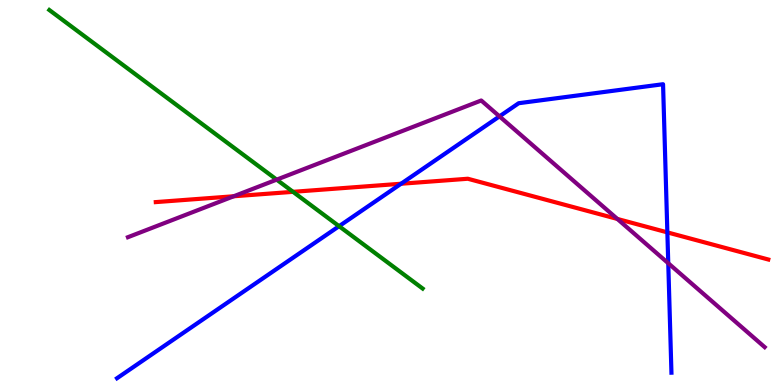[{'lines': ['blue', 'red'], 'intersections': [{'x': 5.18, 'y': 5.23}, {'x': 8.61, 'y': 3.96}]}, {'lines': ['green', 'red'], 'intersections': [{'x': 3.78, 'y': 5.02}]}, {'lines': ['purple', 'red'], 'intersections': [{'x': 3.02, 'y': 4.9}, {'x': 7.97, 'y': 4.31}]}, {'lines': ['blue', 'green'], 'intersections': [{'x': 4.38, 'y': 4.12}]}, {'lines': ['blue', 'purple'], 'intersections': [{'x': 6.44, 'y': 6.98}, {'x': 8.62, 'y': 3.16}]}, {'lines': ['green', 'purple'], 'intersections': [{'x': 3.57, 'y': 5.33}]}]